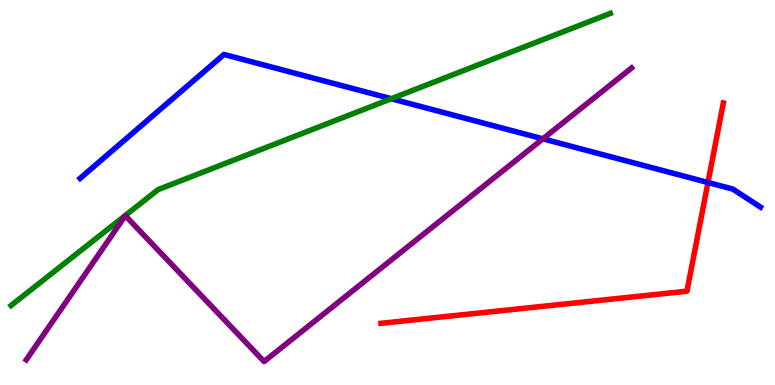[{'lines': ['blue', 'red'], 'intersections': [{'x': 9.14, 'y': 5.26}]}, {'lines': ['green', 'red'], 'intersections': []}, {'lines': ['purple', 'red'], 'intersections': []}, {'lines': ['blue', 'green'], 'intersections': [{'x': 5.05, 'y': 7.44}]}, {'lines': ['blue', 'purple'], 'intersections': [{'x': 7.0, 'y': 6.39}]}, {'lines': ['green', 'purple'], 'intersections': []}]